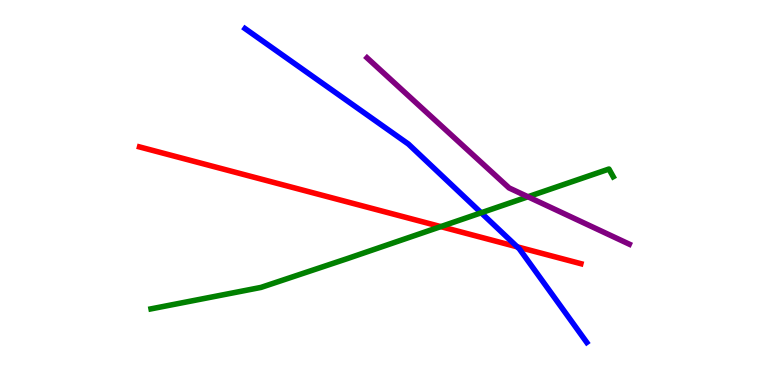[{'lines': ['blue', 'red'], 'intersections': [{'x': 6.67, 'y': 3.59}]}, {'lines': ['green', 'red'], 'intersections': [{'x': 5.69, 'y': 4.11}]}, {'lines': ['purple', 'red'], 'intersections': []}, {'lines': ['blue', 'green'], 'intersections': [{'x': 6.21, 'y': 4.47}]}, {'lines': ['blue', 'purple'], 'intersections': []}, {'lines': ['green', 'purple'], 'intersections': [{'x': 6.81, 'y': 4.89}]}]